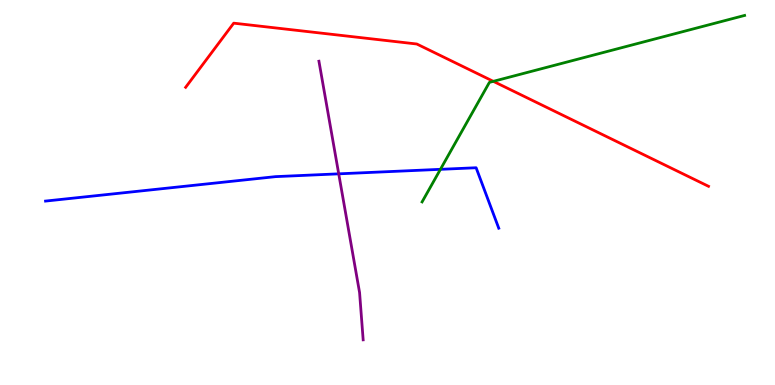[{'lines': ['blue', 'red'], 'intersections': []}, {'lines': ['green', 'red'], 'intersections': [{'x': 6.37, 'y': 7.89}]}, {'lines': ['purple', 'red'], 'intersections': []}, {'lines': ['blue', 'green'], 'intersections': [{'x': 5.68, 'y': 5.6}]}, {'lines': ['blue', 'purple'], 'intersections': [{'x': 4.37, 'y': 5.48}]}, {'lines': ['green', 'purple'], 'intersections': []}]